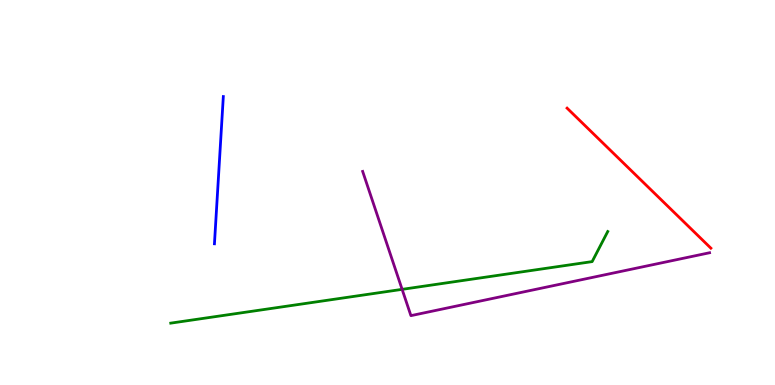[{'lines': ['blue', 'red'], 'intersections': []}, {'lines': ['green', 'red'], 'intersections': []}, {'lines': ['purple', 'red'], 'intersections': []}, {'lines': ['blue', 'green'], 'intersections': []}, {'lines': ['blue', 'purple'], 'intersections': []}, {'lines': ['green', 'purple'], 'intersections': [{'x': 5.19, 'y': 2.48}]}]